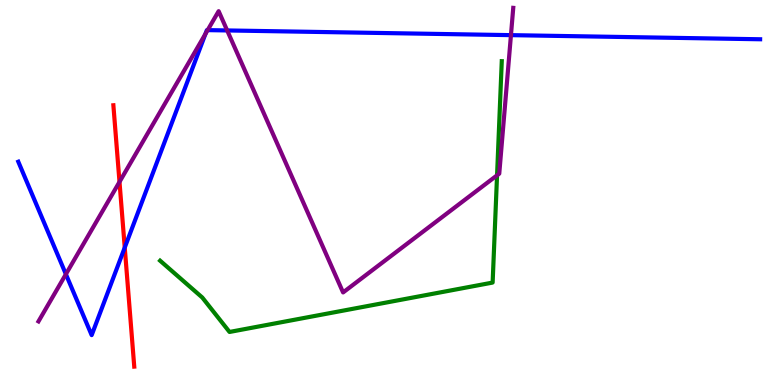[{'lines': ['blue', 'red'], 'intersections': [{'x': 1.61, 'y': 3.57}]}, {'lines': ['green', 'red'], 'intersections': []}, {'lines': ['purple', 'red'], 'intersections': [{'x': 1.54, 'y': 5.28}]}, {'lines': ['blue', 'green'], 'intersections': []}, {'lines': ['blue', 'purple'], 'intersections': [{'x': 0.85, 'y': 2.88}, {'x': 2.65, 'y': 9.12}, {'x': 2.68, 'y': 9.22}, {'x': 2.93, 'y': 9.21}, {'x': 6.59, 'y': 9.09}]}, {'lines': ['green', 'purple'], 'intersections': [{'x': 6.41, 'y': 5.45}]}]